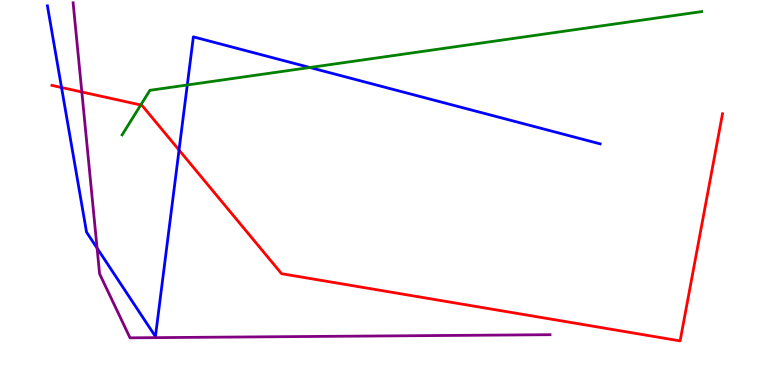[{'lines': ['blue', 'red'], 'intersections': [{'x': 0.794, 'y': 7.73}, {'x': 2.31, 'y': 6.1}]}, {'lines': ['green', 'red'], 'intersections': [{'x': 1.82, 'y': 7.27}]}, {'lines': ['purple', 'red'], 'intersections': [{'x': 1.06, 'y': 7.61}]}, {'lines': ['blue', 'green'], 'intersections': [{'x': 2.42, 'y': 7.79}, {'x': 4.0, 'y': 8.25}]}, {'lines': ['blue', 'purple'], 'intersections': [{'x': 1.25, 'y': 3.55}]}, {'lines': ['green', 'purple'], 'intersections': []}]